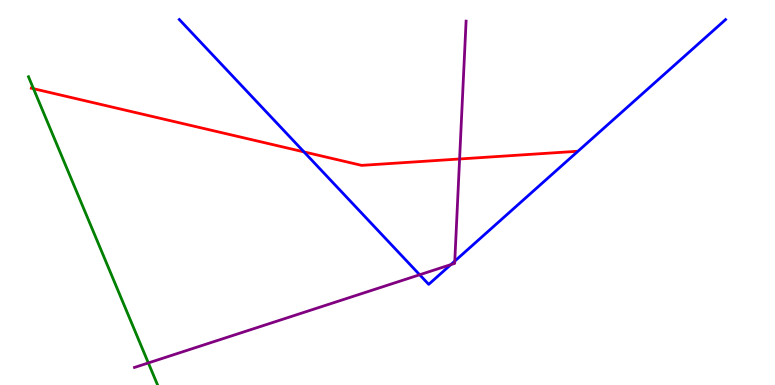[{'lines': ['blue', 'red'], 'intersections': [{'x': 3.92, 'y': 6.05}]}, {'lines': ['green', 'red'], 'intersections': [{'x': 0.432, 'y': 7.7}]}, {'lines': ['purple', 'red'], 'intersections': [{'x': 5.93, 'y': 5.87}]}, {'lines': ['blue', 'green'], 'intersections': []}, {'lines': ['blue', 'purple'], 'intersections': [{'x': 5.42, 'y': 2.86}, {'x': 5.82, 'y': 3.13}, {'x': 5.87, 'y': 3.22}]}, {'lines': ['green', 'purple'], 'intersections': [{'x': 1.91, 'y': 0.573}]}]